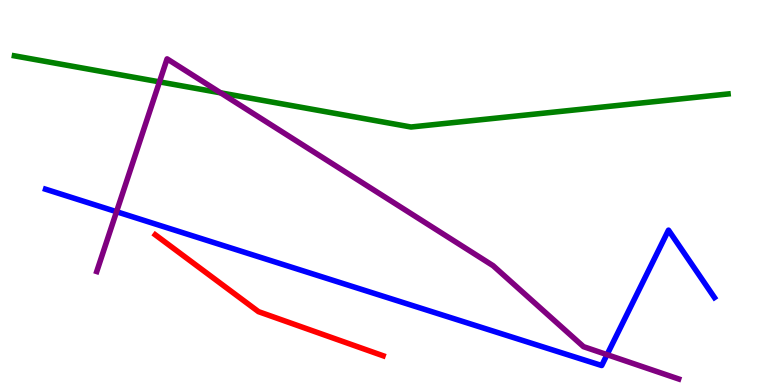[{'lines': ['blue', 'red'], 'intersections': []}, {'lines': ['green', 'red'], 'intersections': []}, {'lines': ['purple', 'red'], 'intersections': []}, {'lines': ['blue', 'green'], 'intersections': []}, {'lines': ['blue', 'purple'], 'intersections': [{'x': 1.5, 'y': 4.5}, {'x': 7.83, 'y': 0.788}]}, {'lines': ['green', 'purple'], 'intersections': [{'x': 2.06, 'y': 7.87}, {'x': 2.85, 'y': 7.59}]}]